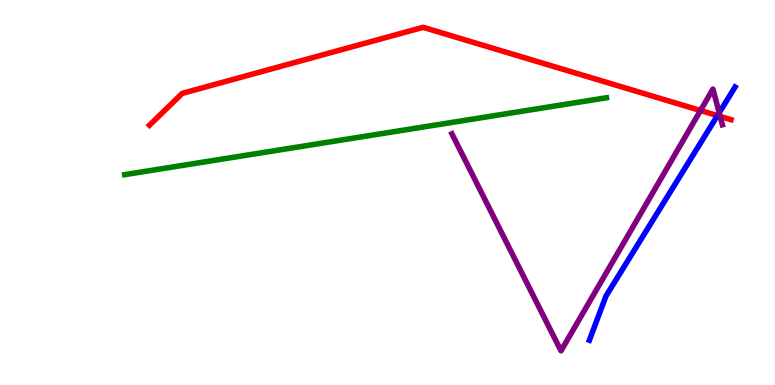[{'lines': ['blue', 'red'], 'intersections': [{'x': 9.26, 'y': 7.0}]}, {'lines': ['green', 'red'], 'intersections': []}, {'lines': ['purple', 'red'], 'intersections': [{'x': 9.04, 'y': 7.13}, {'x': 9.29, 'y': 6.98}]}, {'lines': ['blue', 'green'], 'intersections': []}, {'lines': ['blue', 'purple'], 'intersections': [{'x': 9.28, 'y': 7.07}]}, {'lines': ['green', 'purple'], 'intersections': []}]